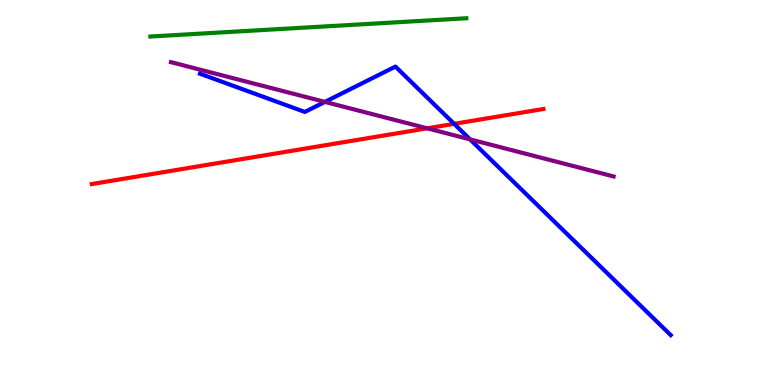[{'lines': ['blue', 'red'], 'intersections': [{'x': 5.86, 'y': 6.78}]}, {'lines': ['green', 'red'], 'intersections': []}, {'lines': ['purple', 'red'], 'intersections': [{'x': 5.51, 'y': 6.67}]}, {'lines': ['blue', 'green'], 'intersections': []}, {'lines': ['blue', 'purple'], 'intersections': [{'x': 4.19, 'y': 7.35}, {'x': 6.07, 'y': 6.38}]}, {'lines': ['green', 'purple'], 'intersections': []}]